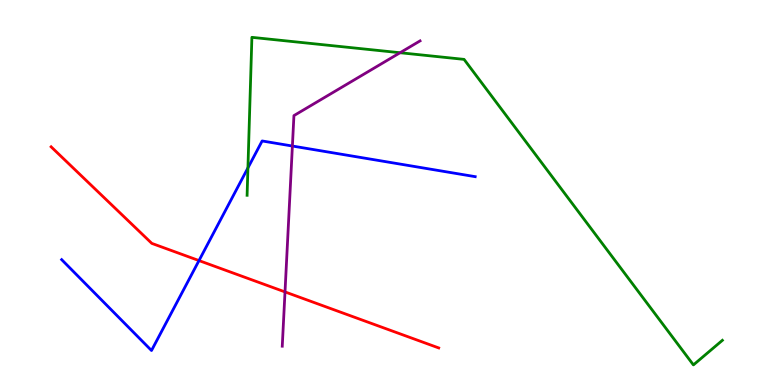[{'lines': ['blue', 'red'], 'intersections': [{'x': 2.57, 'y': 3.23}]}, {'lines': ['green', 'red'], 'intersections': []}, {'lines': ['purple', 'red'], 'intersections': [{'x': 3.68, 'y': 2.42}]}, {'lines': ['blue', 'green'], 'intersections': [{'x': 3.2, 'y': 5.64}]}, {'lines': ['blue', 'purple'], 'intersections': [{'x': 3.77, 'y': 6.21}]}, {'lines': ['green', 'purple'], 'intersections': [{'x': 5.16, 'y': 8.63}]}]